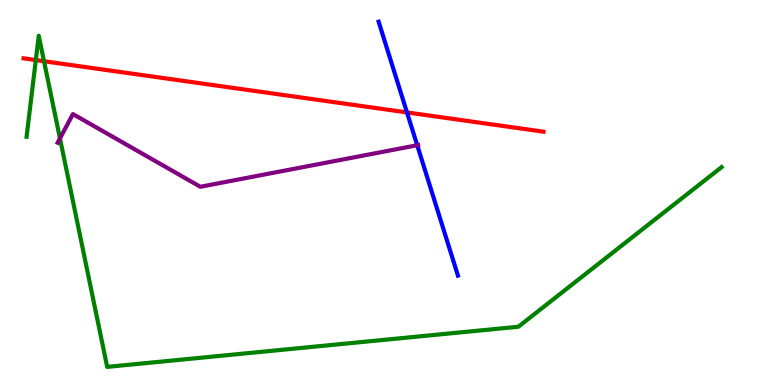[{'lines': ['blue', 'red'], 'intersections': [{'x': 5.25, 'y': 7.08}]}, {'lines': ['green', 'red'], 'intersections': [{'x': 0.462, 'y': 8.44}, {'x': 0.568, 'y': 8.41}]}, {'lines': ['purple', 'red'], 'intersections': []}, {'lines': ['blue', 'green'], 'intersections': []}, {'lines': ['blue', 'purple'], 'intersections': [{'x': 5.38, 'y': 6.23}]}, {'lines': ['green', 'purple'], 'intersections': [{'x': 0.774, 'y': 6.41}]}]